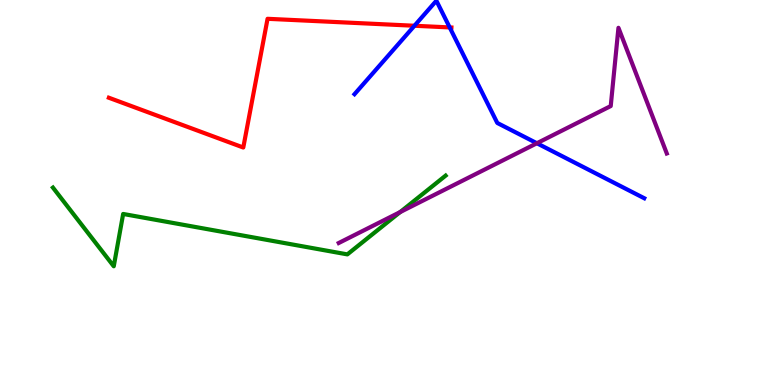[{'lines': ['blue', 'red'], 'intersections': [{'x': 5.35, 'y': 9.33}, {'x': 5.8, 'y': 9.29}]}, {'lines': ['green', 'red'], 'intersections': []}, {'lines': ['purple', 'red'], 'intersections': []}, {'lines': ['blue', 'green'], 'intersections': []}, {'lines': ['blue', 'purple'], 'intersections': [{'x': 6.93, 'y': 6.28}]}, {'lines': ['green', 'purple'], 'intersections': [{'x': 5.16, 'y': 4.49}]}]